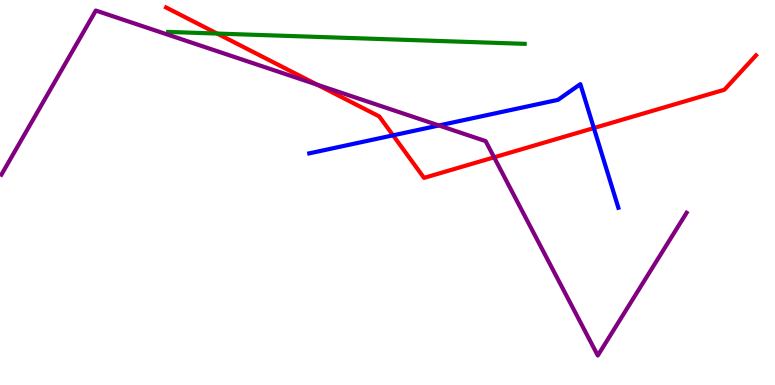[{'lines': ['blue', 'red'], 'intersections': [{'x': 5.07, 'y': 6.48}, {'x': 7.66, 'y': 6.67}]}, {'lines': ['green', 'red'], 'intersections': [{'x': 2.8, 'y': 9.13}]}, {'lines': ['purple', 'red'], 'intersections': [{'x': 4.09, 'y': 7.8}, {'x': 6.38, 'y': 5.91}]}, {'lines': ['blue', 'green'], 'intersections': []}, {'lines': ['blue', 'purple'], 'intersections': [{'x': 5.66, 'y': 6.74}]}, {'lines': ['green', 'purple'], 'intersections': []}]